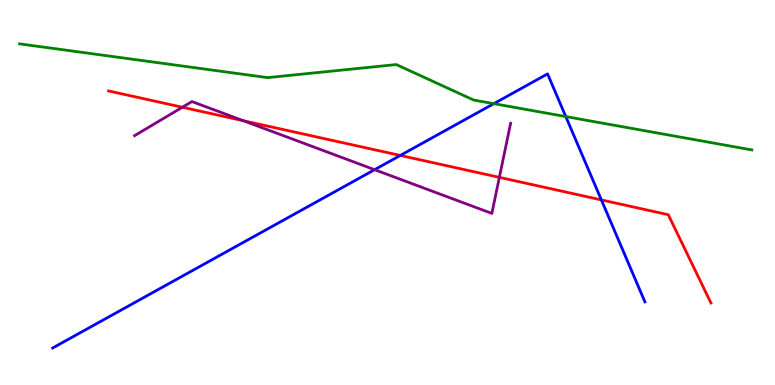[{'lines': ['blue', 'red'], 'intersections': [{'x': 5.17, 'y': 5.96}, {'x': 7.76, 'y': 4.81}]}, {'lines': ['green', 'red'], 'intersections': []}, {'lines': ['purple', 'red'], 'intersections': [{'x': 2.35, 'y': 7.21}, {'x': 3.14, 'y': 6.86}, {'x': 6.44, 'y': 5.39}]}, {'lines': ['blue', 'green'], 'intersections': [{'x': 6.37, 'y': 7.31}, {'x': 7.3, 'y': 6.97}]}, {'lines': ['blue', 'purple'], 'intersections': [{'x': 4.83, 'y': 5.59}]}, {'lines': ['green', 'purple'], 'intersections': []}]